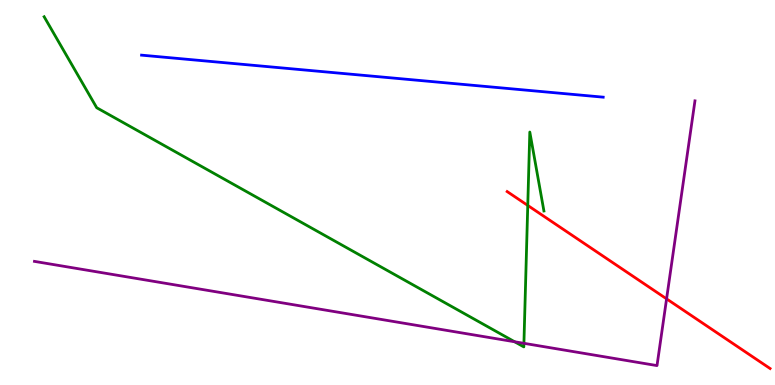[{'lines': ['blue', 'red'], 'intersections': []}, {'lines': ['green', 'red'], 'intersections': [{'x': 6.81, 'y': 4.66}]}, {'lines': ['purple', 'red'], 'intersections': [{'x': 8.6, 'y': 2.24}]}, {'lines': ['blue', 'green'], 'intersections': []}, {'lines': ['blue', 'purple'], 'intersections': []}, {'lines': ['green', 'purple'], 'intersections': [{'x': 6.64, 'y': 1.12}, {'x': 6.76, 'y': 1.08}]}]